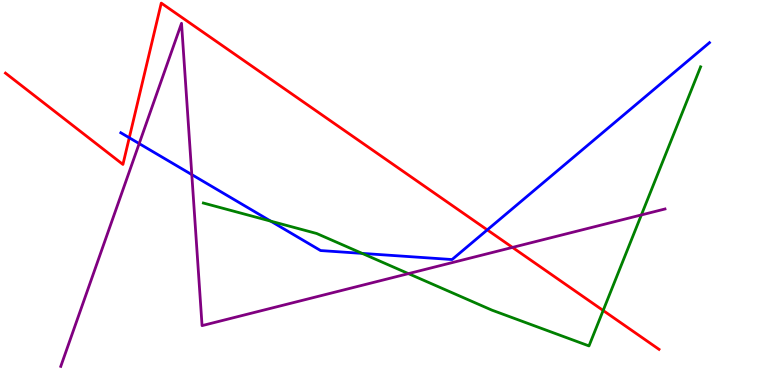[{'lines': ['blue', 'red'], 'intersections': [{'x': 1.67, 'y': 6.42}, {'x': 6.29, 'y': 4.03}]}, {'lines': ['green', 'red'], 'intersections': [{'x': 7.78, 'y': 1.94}]}, {'lines': ['purple', 'red'], 'intersections': [{'x': 6.61, 'y': 3.57}]}, {'lines': ['blue', 'green'], 'intersections': [{'x': 3.49, 'y': 4.26}, {'x': 4.67, 'y': 3.42}]}, {'lines': ['blue', 'purple'], 'intersections': [{'x': 1.8, 'y': 6.27}, {'x': 2.47, 'y': 5.46}]}, {'lines': ['green', 'purple'], 'intersections': [{'x': 5.27, 'y': 2.89}, {'x': 8.28, 'y': 4.42}]}]